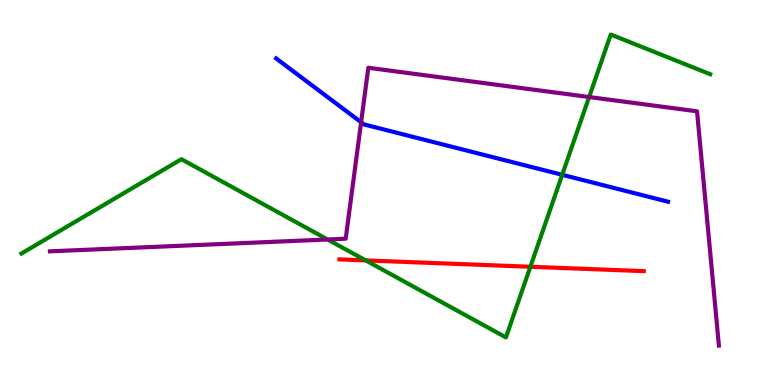[{'lines': ['blue', 'red'], 'intersections': []}, {'lines': ['green', 'red'], 'intersections': [{'x': 4.72, 'y': 3.24}, {'x': 6.84, 'y': 3.07}]}, {'lines': ['purple', 'red'], 'intersections': []}, {'lines': ['blue', 'green'], 'intersections': [{'x': 7.25, 'y': 5.46}]}, {'lines': ['blue', 'purple'], 'intersections': [{'x': 4.66, 'y': 6.82}]}, {'lines': ['green', 'purple'], 'intersections': [{'x': 4.23, 'y': 3.78}, {'x': 7.6, 'y': 7.48}]}]